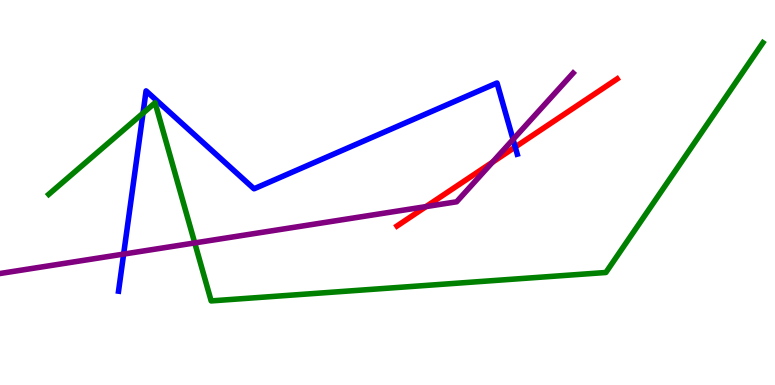[{'lines': ['blue', 'red'], 'intersections': [{'x': 6.65, 'y': 6.18}]}, {'lines': ['green', 'red'], 'intersections': []}, {'lines': ['purple', 'red'], 'intersections': [{'x': 5.5, 'y': 4.63}, {'x': 6.35, 'y': 5.79}]}, {'lines': ['blue', 'green'], 'intersections': [{'x': 1.85, 'y': 7.06}]}, {'lines': ['blue', 'purple'], 'intersections': [{'x': 1.6, 'y': 3.4}, {'x': 6.62, 'y': 6.38}]}, {'lines': ['green', 'purple'], 'intersections': [{'x': 2.51, 'y': 3.69}]}]